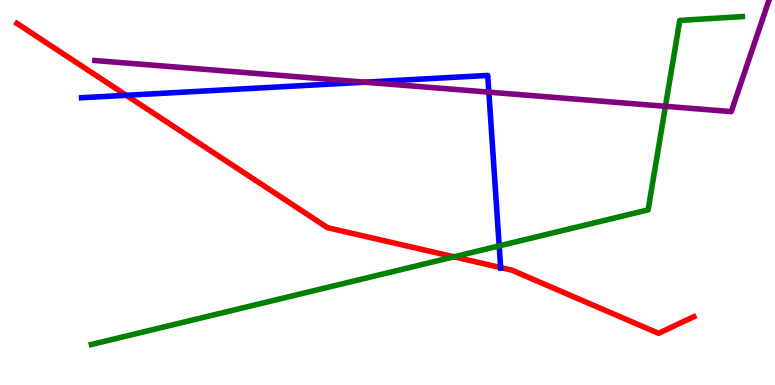[{'lines': ['blue', 'red'], 'intersections': [{'x': 1.63, 'y': 7.53}, {'x': 6.46, 'y': 3.05}]}, {'lines': ['green', 'red'], 'intersections': [{'x': 5.86, 'y': 3.33}]}, {'lines': ['purple', 'red'], 'intersections': []}, {'lines': ['blue', 'green'], 'intersections': [{'x': 6.44, 'y': 3.61}]}, {'lines': ['blue', 'purple'], 'intersections': [{'x': 4.71, 'y': 7.87}, {'x': 6.31, 'y': 7.61}]}, {'lines': ['green', 'purple'], 'intersections': [{'x': 8.59, 'y': 7.24}]}]